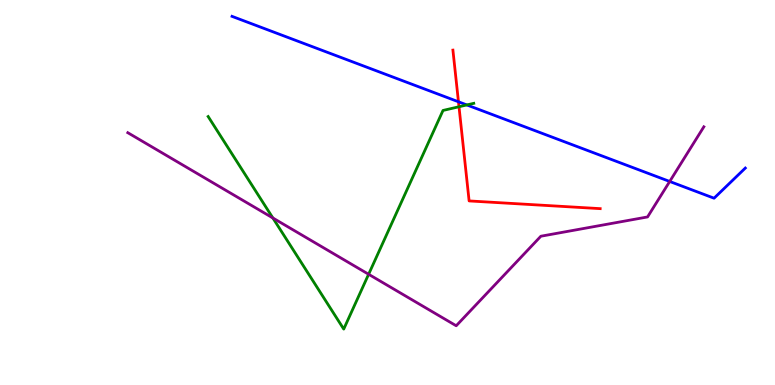[{'lines': ['blue', 'red'], 'intersections': [{'x': 5.92, 'y': 7.36}]}, {'lines': ['green', 'red'], 'intersections': [{'x': 5.92, 'y': 7.23}]}, {'lines': ['purple', 'red'], 'intersections': []}, {'lines': ['blue', 'green'], 'intersections': [{'x': 6.02, 'y': 7.27}]}, {'lines': ['blue', 'purple'], 'intersections': [{'x': 8.64, 'y': 5.29}]}, {'lines': ['green', 'purple'], 'intersections': [{'x': 3.52, 'y': 4.34}, {'x': 4.76, 'y': 2.88}]}]